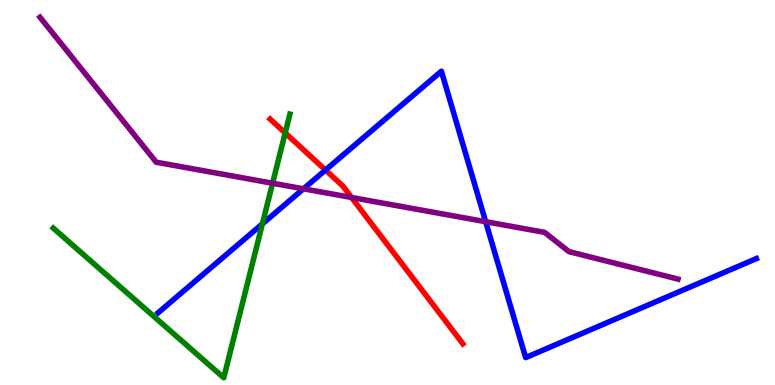[{'lines': ['blue', 'red'], 'intersections': [{'x': 4.2, 'y': 5.58}]}, {'lines': ['green', 'red'], 'intersections': [{'x': 3.68, 'y': 6.55}]}, {'lines': ['purple', 'red'], 'intersections': [{'x': 4.54, 'y': 4.87}]}, {'lines': ['blue', 'green'], 'intersections': [{'x': 3.39, 'y': 4.19}]}, {'lines': ['blue', 'purple'], 'intersections': [{'x': 3.92, 'y': 5.1}, {'x': 6.27, 'y': 4.24}]}, {'lines': ['green', 'purple'], 'intersections': [{'x': 3.52, 'y': 5.24}]}]